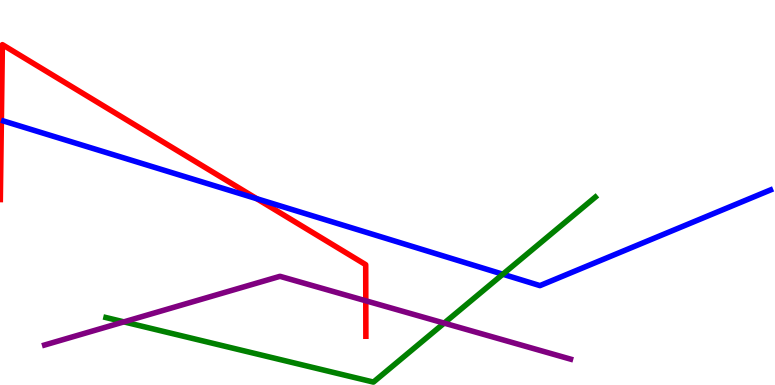[{'lines': ['blue', 'red'], 'intersections': [{'x': 3.31, 'y': 4.84}]}, {'lines': ['green', 'red'], 'intersections': []}, {'lines': ['purple', 'red'], 'intersections': [{'x': 4.72, 'y': 2.19}]}, {'lines': ['blue', 'green'], 'intersections': [{'x': 6.49, 'y': 2.88}]}, {'lines': ['blue', 'purple'], 'intersections': []}, {'lines': ['green', 'purple'], 'intersections': [{'x': 1.6, 'y': 1.64}, {'x': 5.73, 'y': 1.61}]}]